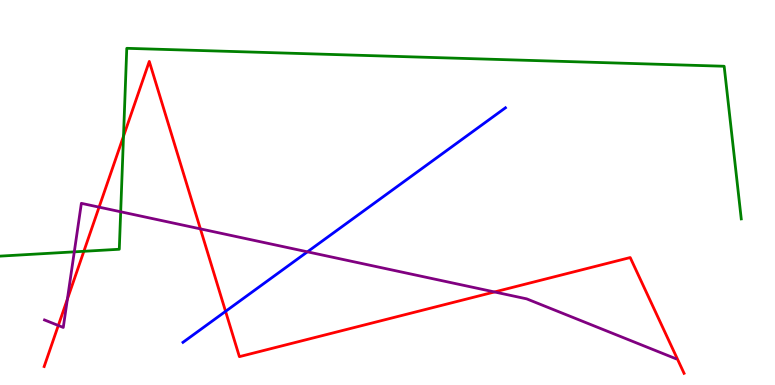[{'lines': ['blue', 'red'], 'intersections': [{'x': 2.91, 'y': 1.91}]}, {'lines': ['green', 'red'], 'intersections': [{'x': 1.08, 'y': 3.47}, {'x': 1.59, 'y': 6.46}]}, {'lines': ['purple', 'red'], 'intersections': [{'x': 0.752, 'y': 1.55}, {'x': 0.87, 'y': 2.23}, {'x': 1.28, 'y': 4.62}, {'x': 2.59, 'y': 4.06}, {'x': 6.38, 'y': 2.42}]}, {'lines': ['blue', 'green'], 'intersections': []}, {'lines': ['blue', 'purple'], 'intersections': [{'x': 3.97, 'y': 3.46}]}, {'lines': ['green', 'purple'], 'intersections': [{'x': 0.959, 'y': 3.46}, {'x': 1.56, 'y': 4.5}]}]